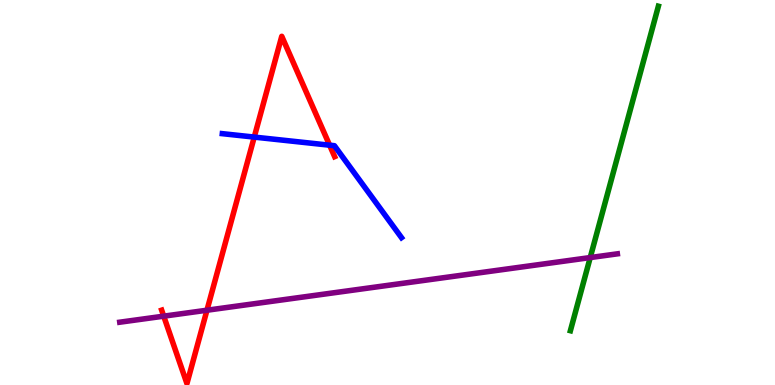[{'lines': ['blue', 'red'], 'intersections': [{'x': 3.28, 'y': 6.44}, {'x': 4.25, 'y': 6.23}]}, {'lines': ['green', 'red'], 'intersections': []}, {'lines': ['purple', 'red'], 'intersections': [{'x': 2.11, 'y': 1.79}, {'x': 2.67, 'y': 1.94}]}, {'lines': ['blue', 'green'], 'intersections': []}, {'lines': ['blue', 'purple'], 'intersections': []}, {'lines': ['green', 'purple'], 'intersections': [{'x': 7.62, 'y': 3.31}]}]